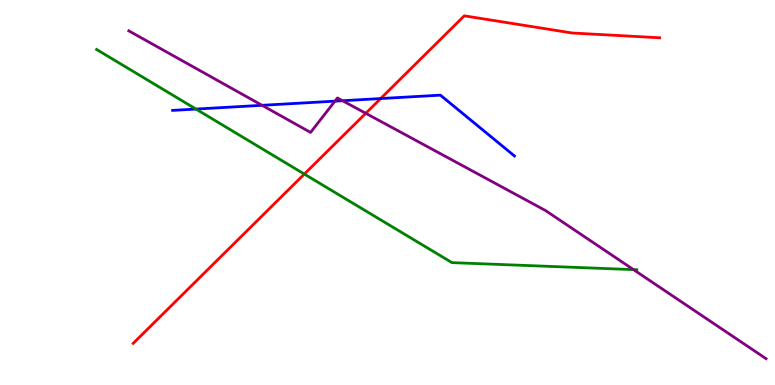[{'lines': ['blue', 'red'], 'intersections': [{'x': 4.91, 'y': 7.44}]}, {'lines': ['green', 'red'], 'intersections': [{'x': 3.93, 'y': 5.48}]}, {'lines': ['purple', 'red'], 'intersections': [{'x': 4.72, 'y': 7.06}]}, {'lines': ['blue', 'green'], 'intersections': [{'x': 2.53, 'y': 7.17}]}, {'lines': ['blue', 'purple'], 'intersections': [{'x': 3.38, 'y': 7.26}, {'x': 4.32, 'y': 7.37}, {'x': 4.42, 'y': 7.38}]}, {'lines': ['green', 'purple'], 'intersections': [{'x': 8.17, 'y': 3.0}]}]